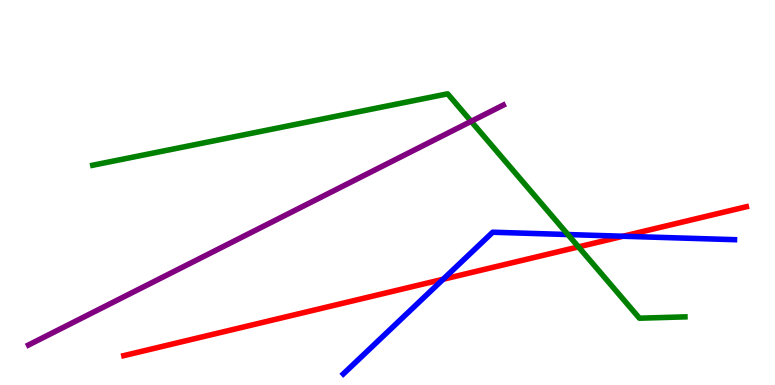[{'lines': ['blue', 'red'], 'intersections': [{'x': 5.72, 'y': 2.75}, {'x': 8.04, 'y': 3.86}]}, {'lines': ['green', 'red'], 'intersections': [{'x': 7.46, 'y': 3.59}]}, {'lines': ['purple', 'red'], 'intersections': []}, {'lines': ['blue', 'green'], 'intersections': [{'x': 7.33, 'y': 3.91}]}, {'lines': ['blue', 'purple'], 'intersections': []}, {'lines': ['green', 'purple'], 'intersections': [{'x': 6.08, 'y': 6.85}]}]